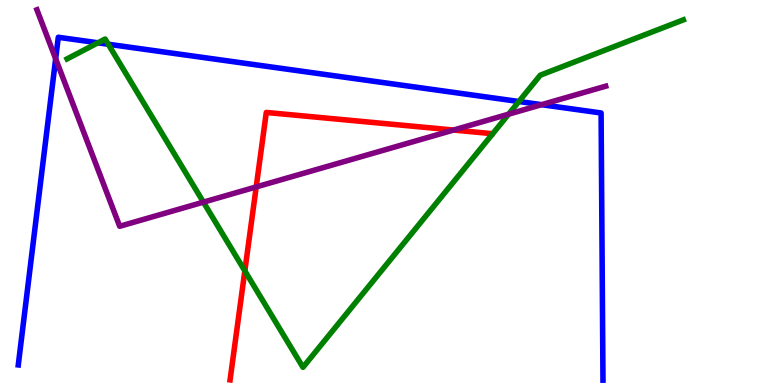[{'lines': ['blue', 'red'], 'intersections': []}, {'lines': ['green', 'red'], 'intersections': [{'x': 3.16, 'y': 2.96}]}, {'lines': ['purple', 'red'], 'intersections': [{'x': 3.31, 'y': 5.14}, {'x': 5.85, 'y': 6.62}]}, {'lines': ['blue', 'green'], 'intersections': [{'x': 1.26, 'y': 8.89}, {'x': 1.4, 'y': 8.85}, {'x': 6.7, 'y': 7.36}]}, {'lines': ['blue', 'purple'], 'intersections': [{'x': 0.718, 'y': 8.47}, {'x': 6.99, 'y': 7.28}]}, {'lines': ['green', 'purple'], 'intersections': [{'x': 2.62, 'y': 4.75}, {'x': 6.56, 'y': 7.03}]}]